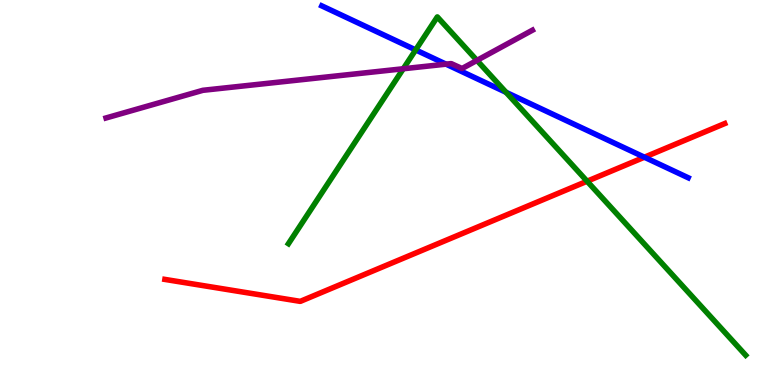[{'lines': ['blue', 'red'], 'intersections': [{'x': 8.31, 'y': 5.92}]}, {'lines': ['green', 'red'], 'intersections': [{'x': 7.58, 'y': 5.29}]}, {'lines': ['purple', 'red'], 'intersections': []}, {'lines': ['blue', 'green'], 'intersections': [{'x': 5.36, 'y': 8.7}, {'x': 6.53, 'y': 7.6}]}, {'lines': ['blue', 'purple'], 'intersections': [{'x': 5.76, 'y': 8.33}]}, {'lines': ['green', 'purple'], 'intersections': [{'x': 5.2, 'y': 8.21}, {'x': 6.15, 'y': 8.43}]}]